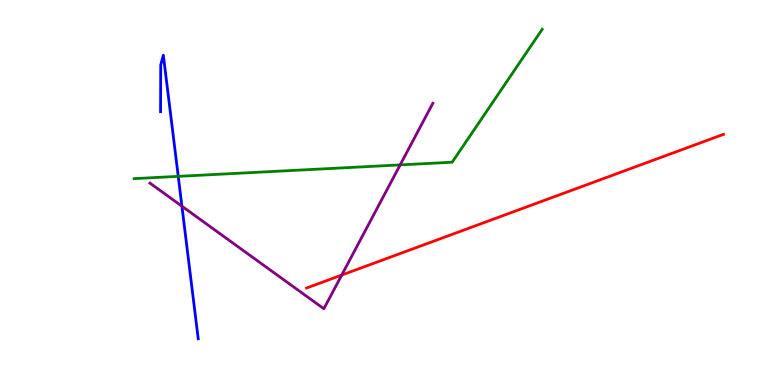[{'lines': ['blue', 'red'], 'intersections': []}, {'lines': ['green', 'red'], 'intersections': []}, {'lines': ['purple', 'red'], 'intersections': [{'x': 4.41, 'y': 2.86}]}, {'lines': ['blue', 'green'], 'intersections': [{'x': 2.3, 'y': 5.42}]}, {'lines': ['blue', 'purple'], 'intersections': [{'x': 2.35, 'y': 4.64}]}, {'lines': ['green', 'purple'], 'intersections': [{'x': 5.16, 'y': 5.72}]}]